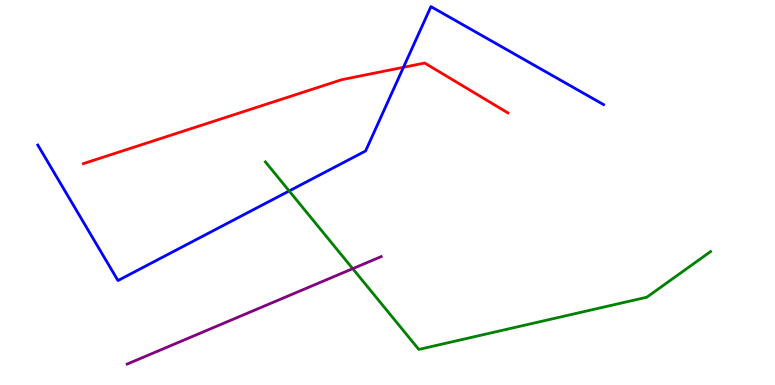[{'lines': ['blue', 'red'], 'intersections': [{'x': 5.21, 'y': 8.25}]}, {'lines': ['green', 'red'], 'intersections': []}, {'lines': ['purple', 'red'], 'intersections': []}, {'lines': ['blue', 'green'], 'intersections': [{'x': 3.73, 'y': 5.04}]}, {'lines': ['blue', 'purple'], 'intersections': []}, {'lines': ['green', 'purple'], 'intersections': [{'x': 4.55, 'y': 3.02}]}]